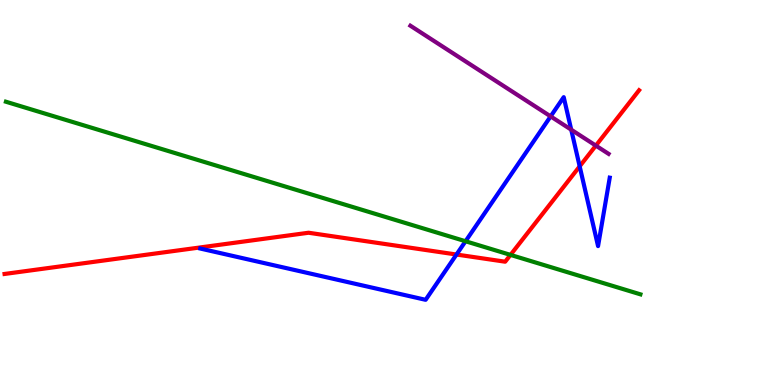[{'lines': ['blue', 'red'], 'intersections': [{'x': 5.89, 'y': 3.39}, {'x': 7.48, 'y': 5.68}]}, {'lines': ['green', 'red'], 'intersections': [{'x': 6.59, 'y': 3.38}]}, {'lines': ['purple', 'red'], 'intersections': [{'x': 7.69, 'y': 6.22}]}, {'lines': ['blue', 'green'], 'intersections': [{'x': 6.01, 'y': 3.73}]}, {'lines': ['blue', 'purple'], 'intersections': [{'x': 7.1, 'y': 6.98}, {'x': 7.37, 'y': 6.63}]}, {'lines': ['green', 'purple'], 'intersections': []}]